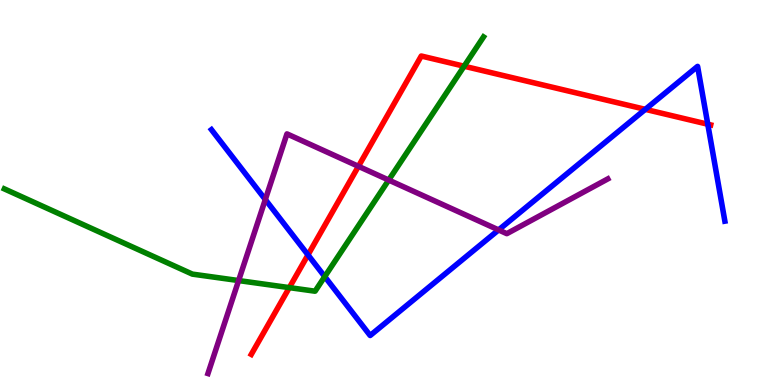[{'lines': ['blue', 'red'], 'intersections': [{'x': 3.97, 'y': 3.38}, {'x': 8.33, 'y': 7.16}, {'x': 9.13, 'y': 6.77}]}, {'lines': ['green', 'red'], 'intersections': [{'x': 3.73, 'y': 2.53}, {'x': 5.99, 'y': 8.28}]}, {'lines': ['purple', 'red'], 'intersections': [{'x': 4.62, 'y': 5.68}]}, {'lines': ['blue', 'green'], 'intersections': [{'x': 4.19, 'y': 2.82}]}, {'lines': ['blue', 'purple'], 'intersections': [{'x': 3.42, 'y': 4.82}, {'x': 6.43, 'y': 4.03}]}, {'lines': ['green', 'purple'], 'intersections': [{'x': 3.08, 'y': 2.71}, {'x': 5.02, 'y': 5.32}]}]